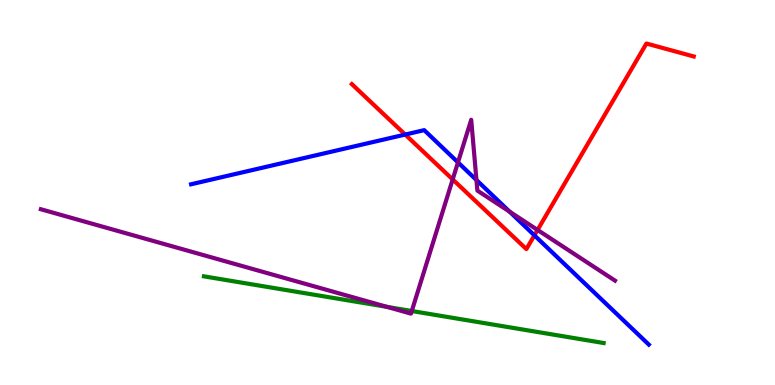[{'lines': ['blue', 'red'], 'intersections': [{'x': 5.23, 'y': 6.5}, {'x': 6.9, 'y': 3.89}]}, {'lines': ['green', 'red'], 'intersections': []}, {'lines': ['purple', 'red'], 'intersections': [{'x': 5.84, 'y': 5.34}, {'x': 6.94, 'y': 4.03}]}, {'lines': ['blue', 'green'], 'intersections': []}, {'lines': ['blue', 'purple'], 'intersections': [{'x': 5.91, 'y': 5.78}, {'x': 6.15, 'y': 5.32}, {'x': 6.58, 'y': 4.5}]}, {'lines': ['green', 'purple'], 'intersections': [{'x': 4.99, 'y': 2.03}, {'x': 5.31, 'y': 1.92}]}]